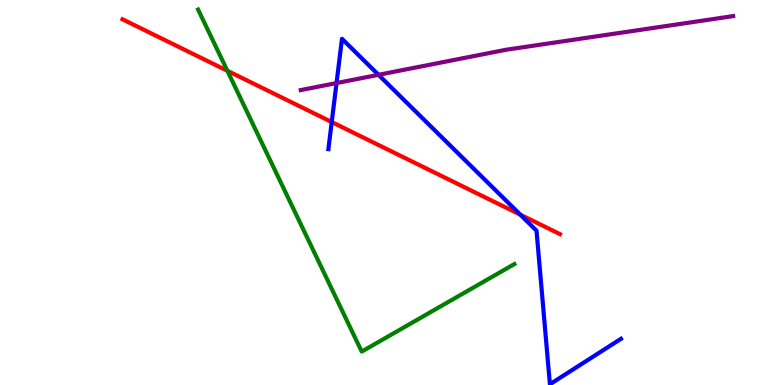[{'lines': ['blue', 'red'], 'intersections': [{'x': 4.28, 'y': 6.83}, {'x': 6.71, 'y': 4.43}]}, {'lines': ['green', 'red'], 'intersections': [{'x': 2.93, 'y': 8.16}]}, {'lines': ['purple', 'red'], 'intersections': []}, {'lines': ['blue', 'green'], 'intersections': []}, {'lines': ['blue', 'purple'], 'intersections': [{'x': 4.34, 'y': 7.84}, {'x': 4.88, 'y': 8.06}]}, {'lines': ['green', 'purple'], 'intersections': []}]